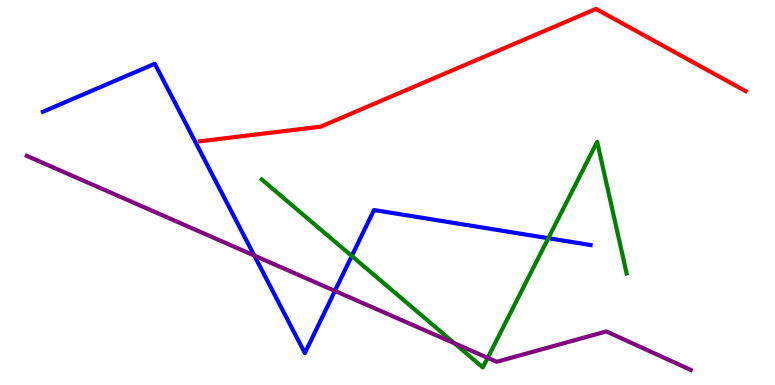[{'lines': ['blue', 'red'], 'intersections': []}, {'lines': ['green', 'red'], 'intersections': []}, {'lines': ['purple', 'red'], 'intersections': []}, {'lines': ['blue', 'green'], 'intersections': [{'x': 4.54, 'y': 3.35}, {'x': 7.08, 'y': 3.81}]}, {'lines': ['blue', 'purple'], 'intersections': [{'x': 3.28, 'y': 3.36}, {'x': 4.32, 'y': 2.44}]}, {'lines': ['green', 'purple'], 'intersections': [{'x': 5.86, 'y': 1.08}, {'x': 6.29, 'y': 0.705}]}]